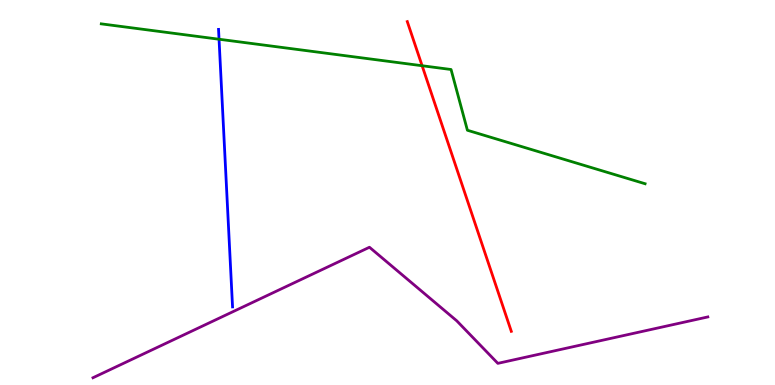[{'lines': ['blue', 'red'], 'intersections': []}, {'lines': ['green', 'red'], 'intersections': [{'x': 5.45, 'y': 8.29}]}, {'lines': ['purple', 'red'], 'intersections': []}, {'lines': ['blue', 'green'], 'intersections': [{'x': 2.83, 'y': 8.98}]}, {'lines': ['blue', 'purple'], 'intersections': []}, {'lines': ['green', 'purple'], 'intersections': []}]